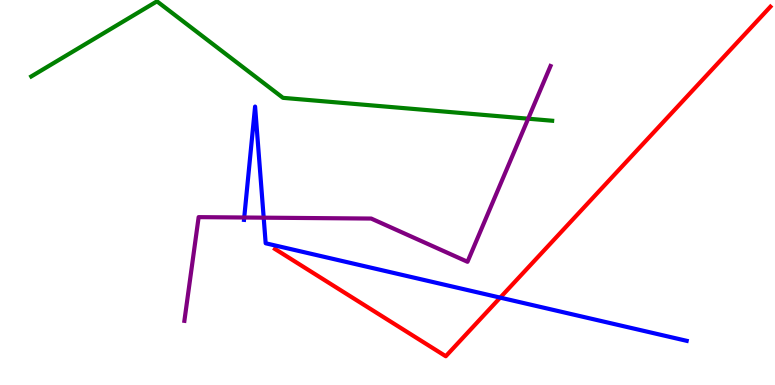[{'lines': ['blue', 'red'], 'intersections': [{'x': 6.45, 'y': 2.27}]}, {'lines': ['green', 'red'], 'intersections': []}, {'lines': ['purple', 'red'], 'intersections': []}, {'lines': ['blue', 'green'], 'intersections': []}, {'lines': ['blue', 'purple'], 'intersections': [{'x': 3.15, 'y': 4.35}, {'x': 3.4, 'y': 4.35}]}, {'lines': ['green', 'purple'], 'intersections': [{'x': 6.82, 'y': 6.92}]}]